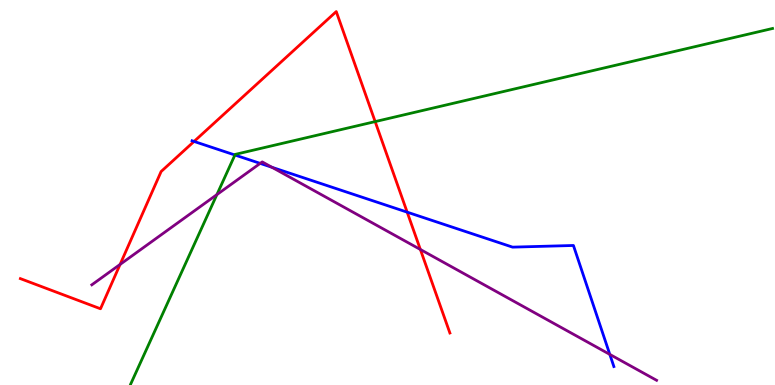[{'lines': ['blue', 'red'], 'intersections': [{'x': 2.5, 'y': 6.33}, {'x': 5.25, 'y': 4.49}]}, {'lines': ['green', 'red'], 'intersections': [{'x': 4.84, 'y': 6.84}]}, {'lines': ['purple', 'red'], 'intersections': [{'x': 1.55, 'y': 3.13}, {'x': 5.42, 'y': 3.52}]}, {'lines': ['blue', 'green'], 'intersections': [{'x': 3.03, 'y': 5.97}]}, {'lines': ['blue', 'purple'], 'intersections': [{'x': 3.36, 'y': 5.76}, {'x': 3.51, 'y': 5.65}, {'x': 7.87, 'y': 0.795}]}, {'lines': ['green', 'purple'], 'intersections': [{'x': 2.8, 'y': 4.95}]}]